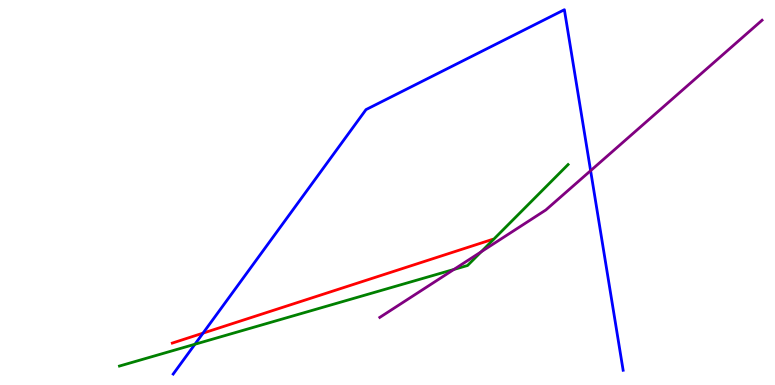[{'lines': ['blue', 'red'], 'intersections': [{'x': 2.62, 'y': 1.35}]}, {'lines': ['green', 'red'], 'intersections': []}, {'lines': ['purple', 'red'], 'intersections': []}, {'lines': ['blue', 'green'], 'intersections': [{'x': 2.52, 'y': 1.06}]}, {'lines': ['blue', 'purple'], 'intersections': [{'x': 7.62, 'y': 5.57}]}, {'lines': ['green', 'purple'], 'intersections': [{'x': 5.86, 'y': 3.0}, {'x': 6.21, 'y': 3.46}]}]